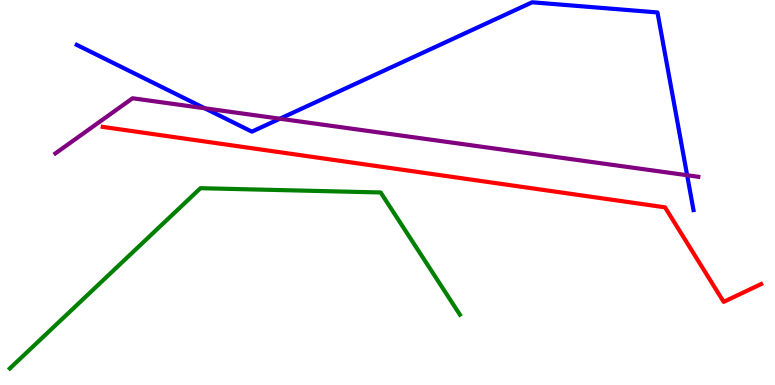[{'lines': ['blue', 'red'], 'intersections': []}, {'lines': ['green', 'red'], 'intersections': []}, {'lines': ['purple', 'red'], 'intersections': []}, {'lines': ['blue', 'green'], 'intersections': []}, {'lines': ['blue', 'purple'], 'intersections': [{'x': 2.64, 'y': 7.19}, {'x': 3.61, 'y': 6.92}, {'x': 8.87, 'y': 5.45}]}, {'lines': ['green', 'purple'], 'intersections': []}]